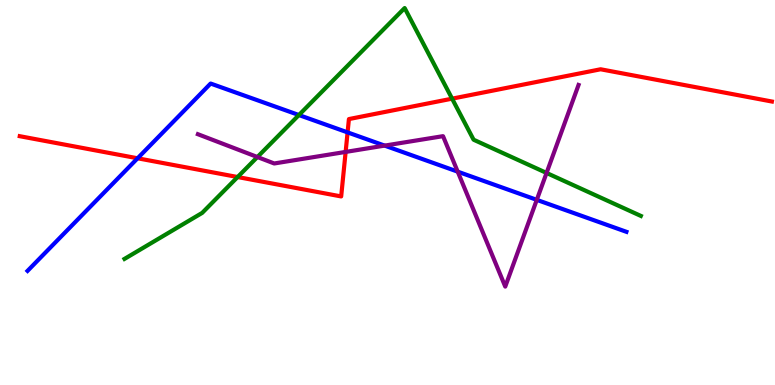[{'lines': ['blue', 'red'], 'intersections': [{'x': 1.78, 'y': 5.89}, {'x': 4.48, 'y': 6.56}]}, {'lines': ['green', 'red'], 'intersections': [{'x': 3.07, 'y': 5.4}, {'x': 5.83, 'y': 7.44}]}, {'lines': ['purple', 'red'], 'intersections': [{'x': 4.46, 'y': 6.05}]}, {'lines': ['blue', 'green'], 'intersections': [{'x': 3.86, 'y': 7.01}]}, {'lines': ['blue', 'purple'], 'intersections': [{'x': 4.96, 'y': 6.22}, {'x': 5.91, 'y': 5.54}, {'x': 6.93, 'y': 4.81}]}, {'lines': ['green', 'purple'], 'intersections': [{'x': 3.32, 'y': 5.92}, {'x': 7.05, 'y': 5.51}]}]